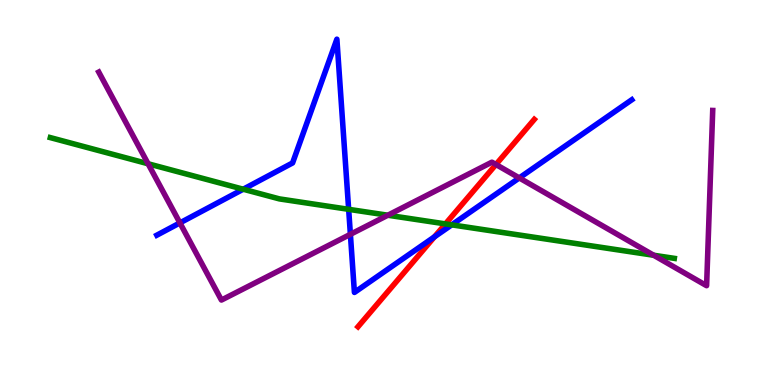[{'lines': ['blue', 'red'], 'intersections': [{'x': 5.61, 'y': 3.85}]}, {'lines': ['green', 'red'], 'intersections': [{'x': 5.75, 'y': 4.18}]}, {'lines': ['purple', 'red'], 'intersections': [{'x': 6.4, 'y': 5.73}]}, {'lines': ['blue', 'green'], 'intersections': [{'x': 3.14, 'y': 5.09}, {'x': 4.5, 'y': 4.56}, {'x': 5.83, 'y': 4.16}]}, {'lines': ['blue', 'purple'], 'intersections': [{'x': 2.32, 'y': 4.21}, {'x': 4.52, 'y': 3.91}, {'x': 6.7, 'y': 5.38}]}, {'lines': ['green', 'purple'], 'intersections': [{'x': 1.91, 'y': 5.75}, {'x': 5.0, 'y': 4.41}, {'x': 8.43, 'y': 3.37}]}]